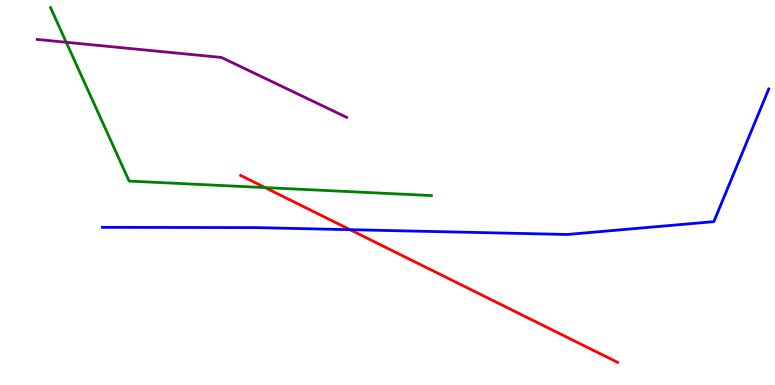[{'lines': ['blue', 'red'], 'intersections': [{'x': 4.52, 'y': 4.03}]}, {'lines': ['green', 'red'], 'intersections': [{'x': 3.42, 'y': 5.13}]}, {'lines': ['purple', 'red'], 'intersections': []}, {'lines': ['blue', 'green'], 'intersections': []}, {'lines': ['blue', 'purple'], 'intersections': []}, {'lines': ['green', 'purple'], 'intersections': [{'x': 0.855, 'y': 8.9}]}]